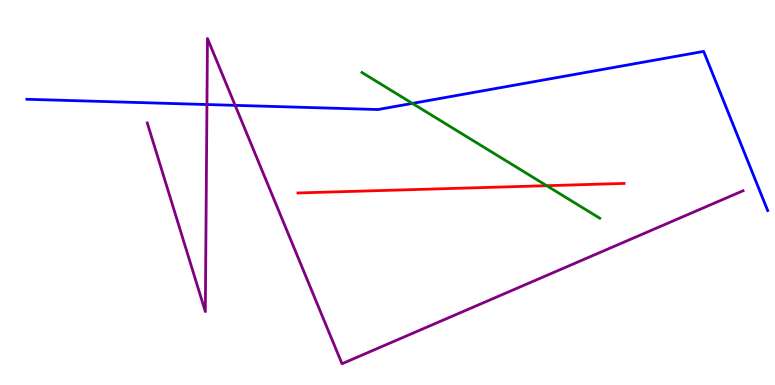[{'lines': ['blue', 'red'], 'intersections': []}, {'lines': ['green', 'red'], 'intersections': [{'x': 7.05, 'y': 5.18}]}, {'lines': ['purple', 'red'], 'intersections': []}, {'lines': ['blue', 'green'], 'intersections': [{'x': 5.32, 'y': 7.31}]}, {'lines': ['blue', 'purple'], 'intersections': [{'x': 2.67, 'y': 7.28}, {'x': 3.03, 'y': 7.26}]}, {'lines': ['green', 'purple'], 'intersections': []}]